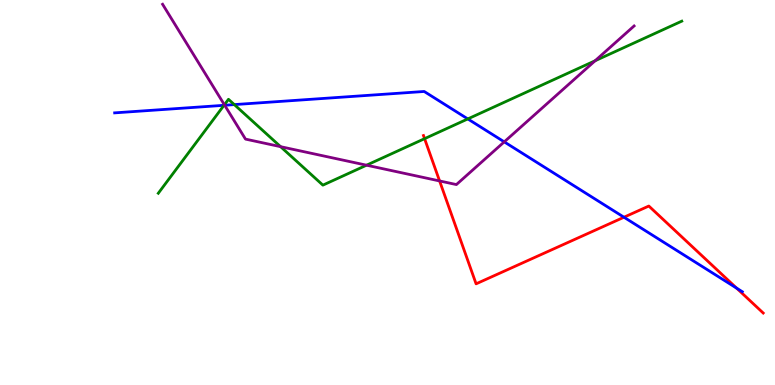[{'lines': ['blue', 'red'], 'intersections': [{'x': 8.05, 'y': 4.36}, {'x': 9.5, 'y': 2.52}]}, {'lines': ['green', 'red'], 'intersections': [{'x': 5.48, 'y': 6.4}]}, {'lines': ['purple', 'red'], 'intersections': [{'x': 5.67, 'y': 5.3}]}, {'lines': ['blue', 'green'], 'intersections': [{'x': 2.89, 'y': 7.26}, {'x': 3.02, 'y': 7.28}, {'x': 6.04, 'y': 6.91}]}, {'lines': ['blue', 'purple'], 'intersections': [{'x': 2.9, 'y': 7.27}, {'x': 6.51, 'y': 6.32}]}, {'lines': ['green', 'purple'], 'intersections': [{'x': 2.9, 'y': 7.28}, {'x': 3.62, 'y': 6.19}, {'x': 4.73, 'y': 5.71}, {'x': 7.68, 'y': 8.42}]}]